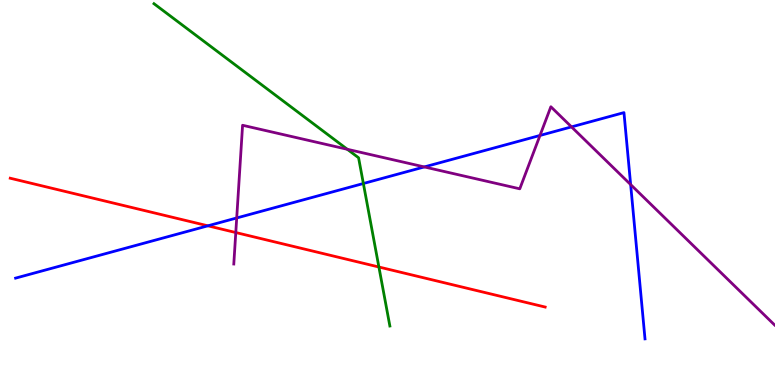[{'lines': ['blue', 'red'], 'intersections': [{'x': 2.68, 'y': 4.13}]}, {'lines': ['green', 'red'], 'intersections': [{'x': 4.89, 'y': 3.06}]}, {'lines': ['purple', 'red'], 'intersections': [{'x': 3.04, 'y': 3.96}]}, {'lines': ['blue', 'green'], 'intersections': [{'x': 4.69, 'y': 5.23}]}, {'lines': ['blue', 'purple'], 'intersections': [{'x': 3.05, 'y': 4.34}, {'x': 5.47, 'y': 5.66}, {'x': 6.97, 'y': 6.48}, {'x': 7.37, 'y': 6.7}, {'x': 8.14, 'y': 5.21}]}, {'lines': ['green', 'purple'], 'intersections': [{'x': 4.48, 'y': 6.12}]}]